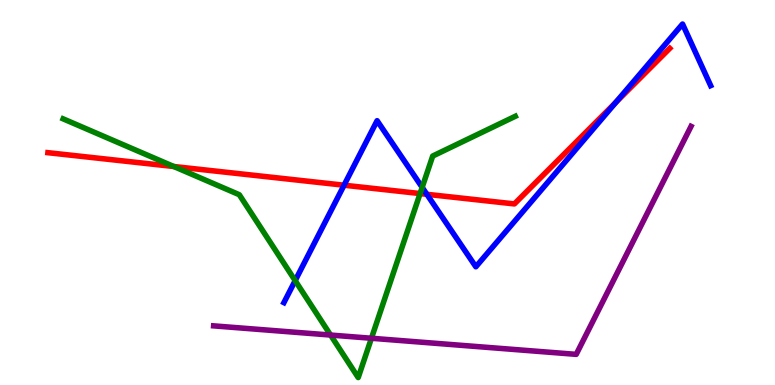[{'lines': ['blue', 'red'], 'intersections': [{'x': 4.44, 'y': 5.19}, {'x': 5.51, 'y': 4.95}, {'x': 7.95, 'y': 7.35}]}, {'lines': ['green', 'red'], 'intersections': [{'x': 2.24, 'y': 5.68}, {'x': 5.42, 'y': 4.97}]}, {'lines': ['purple', 'red'], 'intersections': []}, {'lines': ['blue', 'green'], 'intersections': [{'x': 3.81, 'y': 2.71}, {'x': 5.45, 'y': 5.13}]}, {'lines': ['blue', 'purple'], 'intersections': []}, {'lines': ['green', 'purple'], 'intersections': [{'x': 4.27, 'y': 1.3}, {'x': 4.79, 'y': 1.21}]}]